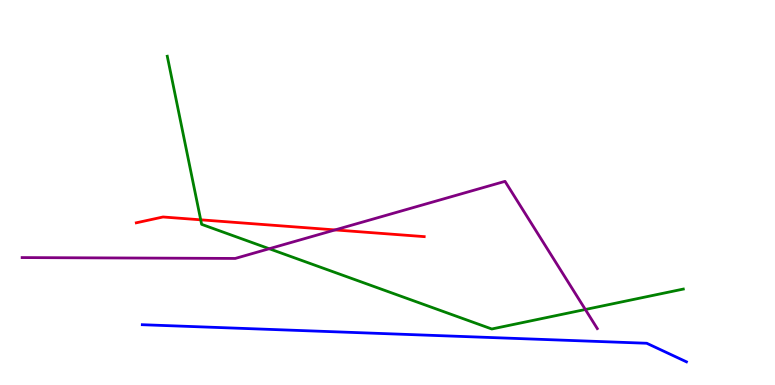[{'lines': ['blue', 'red'], 'intersections': []}, {'lines': ['green', 'red'], 'intersections': [{'x': 2.59, 'y': 4.29}]}, {'lines': ['purple', 'red'], 'intersections': [{'x': 4.32, 'y': 4.03}]}, {'lines': ['blue', 'green'], 'intersections': []}, {'lines': ['blue', 'purple'], 'intersections': []}, {'lines': ['green', 'purple'], 'intersections': [{'x': 3.47, 'y': 3.54}, {'x': 7.55, 'y': 1.96}]}]